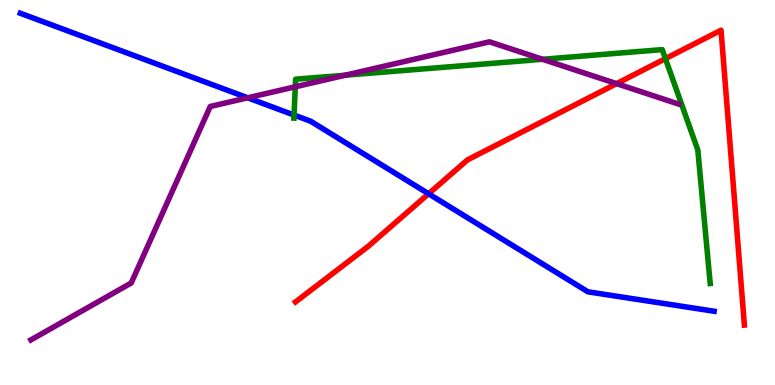[{'lines': ['blue', 'red'], 'intersections': [{'x': 5.53, 'y': 4.97}]}, {'lines': ['green', 'red'], 'intersections': [{'x': 8.59, 'y': 8.48}]}, {'lines': ['purple', 'red'], 'intersections': [{'x': 7.96, 'y': 7.83}]}, {'lines': ['blue', 'green'], 'intersections': [{'x': 3.79, 'y': 7.01}]}, {'lines': ['blue', 'purple'], 'intersections': [{'x': 3.2, 'y': 7.46}]}, {'lines': ['green', 'purple'], 'intersections': [{'x': 3.81, 'y': 7.75}, {'x': 4.46, 'y': 8.05}, {'x': 7.0, 'y': 8.46}]}]